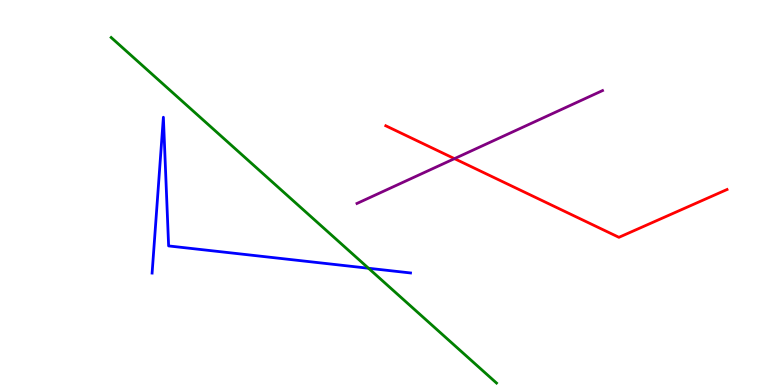[{'lines': ['blue', 'red'], 'intersections': []}, {'lines': ['green', 'red'], 'intersections': []}, {'lines': ['purple', 'red'], 'intersections': [{'x': 5.86, 'y': 5.88}]}, {'lines': ['blue', 'green'], 'intersections': [{'x': 4.75, 'y': 3.03}]}, {'lines': ['blue', 'purple'], 'intersections': []}, {'lines': ['green', 'purple'], 'intersections': []}]